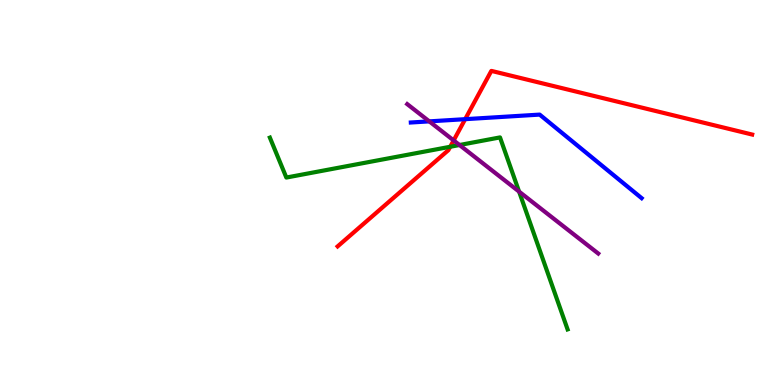[{'lines': ['blue', 'red'], 'intersections': [{'x': 6.0, 'y': 6.9}]}, {'lines': ['green', 'red'], 'intersections': [{'x': 5.81, 'y': 6.19}]}, {'lines': ['purple', 'red'], 'intersections': [{'x': 5.85, 'y': 6.35}]}, {'lines': ['blue', 'green'], 'intersections': []}, {'lines': ['blue', 'purple'], 'intersections': [{'x': 5.54, 'y': 6.85}]}, {'lines': ['green', 'purple'], 'intersections': [{'x': 5.93, 'y': 6.23}, {'x': 6.7, 'y': 5.02}]}]